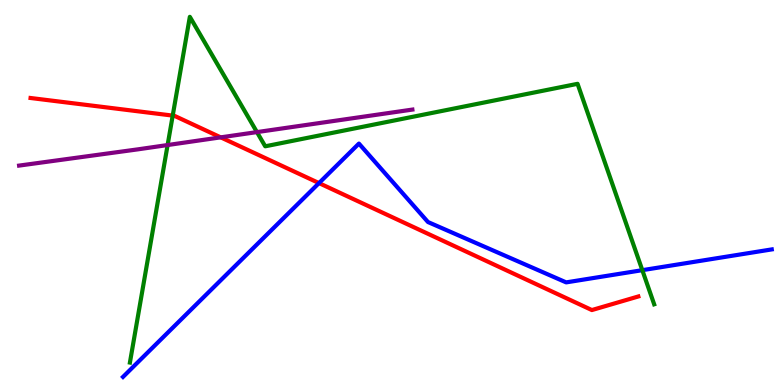[{'lines': ['blue', 'red'], 'intersections': [{'x': 4.12, 'y': 5.24}]}, {'lines': ['green', 'red'], 'intersections': [{'x': 2.23, 'y': 7.0}]}, {'lines': ['purple', 'red'], 'intersections': [{'x': 2.85, 'y': 6.43}]}, {'lines': ['blue', 'green'], 'intersections': [{'x': 8.29, 'y': 2.98}]}, {'lines': ['blue', 'purple'], 'intersections': []}, {'lines': ['green', 'purple'], 'intersections': [{'x': 2.16, 'y': 6.23}, {'x': 3.32, 'y': 6.57}]}]